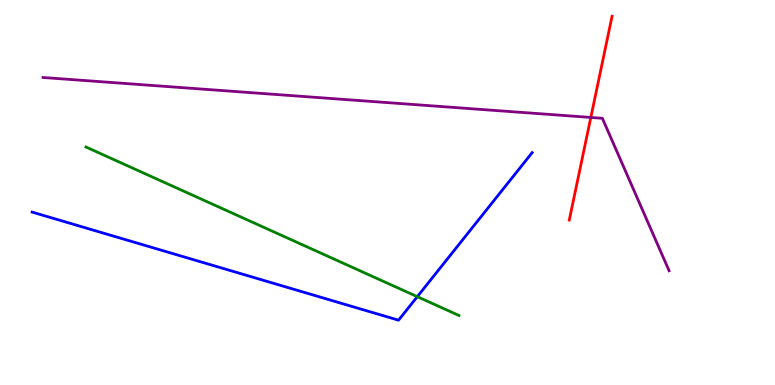[{'lines': ['blue', 'red'], 'intersections': []}, {'lines': ['green', 'red'], 'intersections': []}, {'lines': ['purple', 'red'], 'intersections': [{'x': 7.62, 'y': 6.95}]}, {'lines': ['blue', 'green'], 'intersections': [{'x': 5.38, 'y': 2.29}]}, {'lines': ['blue', 'purple'], 'intersections': []}, {'lines': ['green', 'purple'], 'intersections': []}]